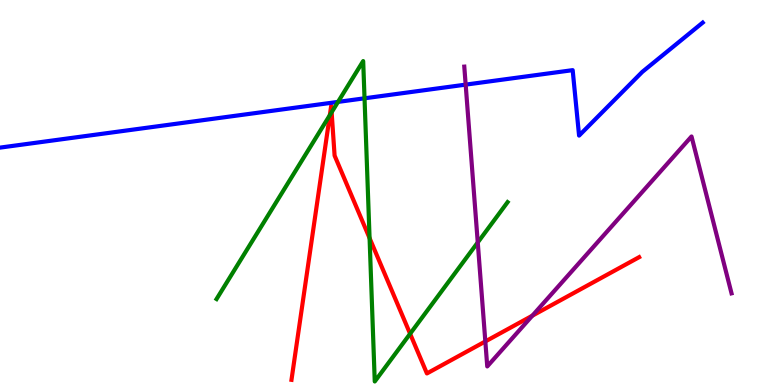[{'lines': ['blue', 'red'], 'intersections': []}, {'lines': ['green', 'red'], 'intersections': [{'x': 4.26, 'y': 7.01}, {'x': 4.28, 'y': 7.08}, {'x': 4.77, 'y': 3.82}, {'x': 5.29, 'y': 1.33}]}, {'lines': ['purple', 'red'], 'intersections': [{'x': 6.26, 'y': 1.13}, {'x': 6.87, 'y': 1.8}]}, {'lines': ['blue', 'green'], 'intersections': [{'x': 4.36, 'y': 7.35}, {'x': 4.7, 'y': 7.45}]}, {'lines': ['blue', 'purple'], 'intersections': [{'x': 6.01, 'y': 7.8}]}, {'lines': ['green', 'purple'], 'intersections': [{'x': 6.16, 'y': 3.7}]}]